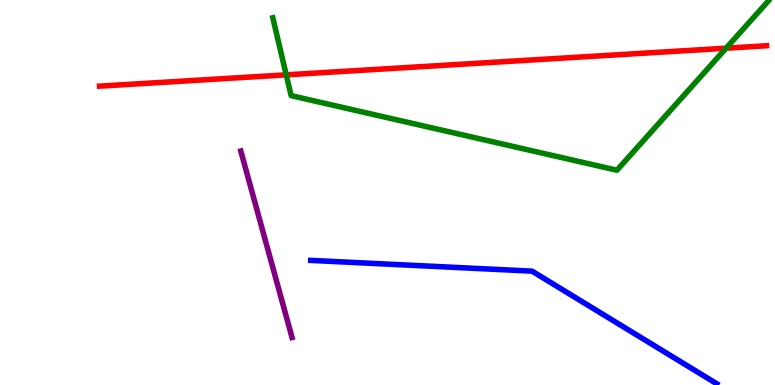[{'lines': ['blue', 'red'], 'intersections': []}, {'lines': ['green', 'red'], 'intersections': [{'x': 3.69, 'y': 8.06}, {'x': 9.37, 'y': 8.75}]}, {'lines': ['purple', 'red'], 'intersections': []}, {'lines': ['blue', 'green'], 'intersections': []}, {'lines': ['blue', 'purple'], 'intersections': []}, {'lines': ['green', 'purple'], 'intersections': []}]